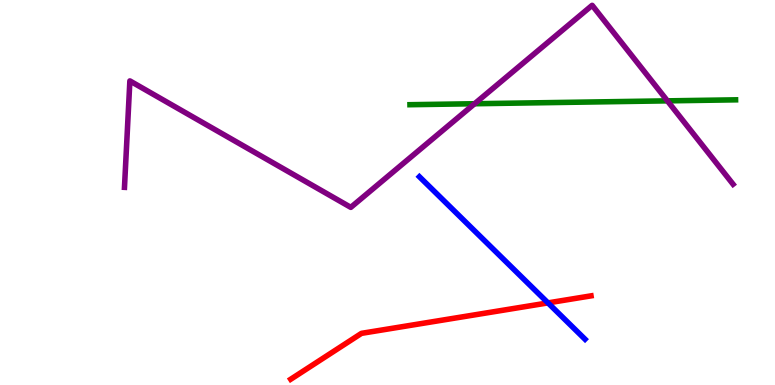[{'lines': ['blue', 'red'], 'intersections': [{'x': 7.07, 'y': 2.13}]}, {'lines': ['green', 'red'], 'intersections': []}, {'lines': ['purple', 'red'], 'intersections': []}, {'lines': ['blue', 'green'], 'intersections': []}, {'lines': ['blue', 'purple'], 'intersections': []}, {'lines': ['green', 'purple'], 'intersections': [{'x': 6.12, 'y': 7.31}, {'x': 8.61, 'y': 7.38}]}]